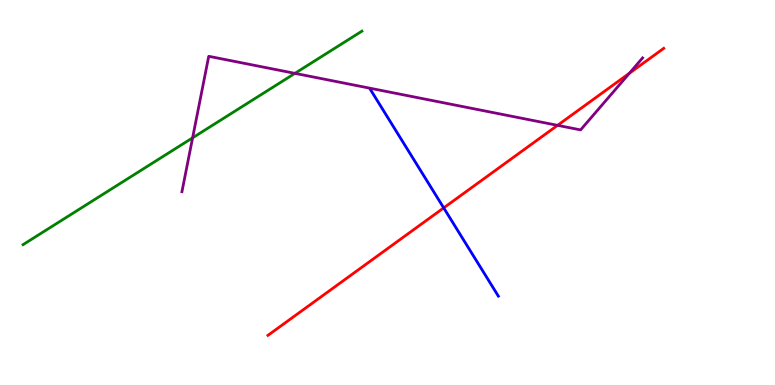[{'lines': ['blue', 'red'], 'intersections': [{'x': 5.73, 'y': 4.6}]}, {'lines': ['green', 'red'], 'intersections': []}, {'lines': ['purple', 'red'], 'intersections': [{'x': 7.19, 'y': 6.74}, {'x': 8.12, 'y': 8.1}]}, {'lines': ['blue', 'green'], 'intersections': []}, {'lines': ['blue', 'purple'], 'intersections': []}, {'lines': ['green', 'purple'], 'intersections': [{'x': 2.49, 'y': 6.42}, {'x': 3.81, 'y': 8.09}]}]